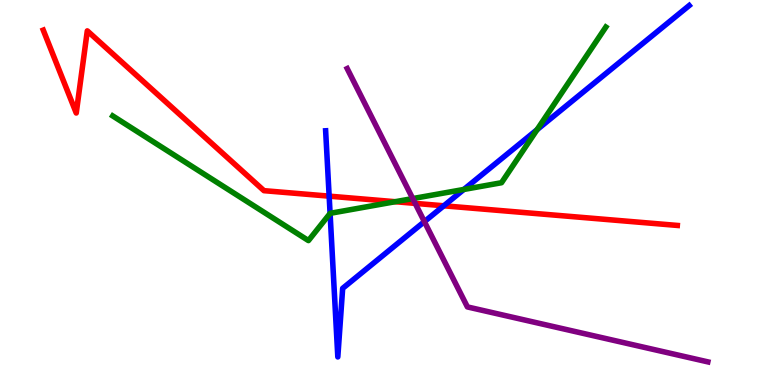[{'lines': ['blue', 'red'], 'intersections': [{'x': 4.25, 'y': 4.91}, {'x': 5.73, 'y': 4.65}]}, {'lines': ['green', 'red'], 'intersections': [{'x': 5.1, 'y': 4.76}]}, {'lines': ['purple', 'red'], 'intersections': [{'x': 5.36, 'y': 4.72}]}, {'lines': ['blue', 'green'], 'intersections': [{'x': 4.26, 'y': 4.46}, {'x': 5.98, 'y': 5.08}, {'x': 6.93, 'y': 6.63}]}, {'lines': ['blue', 'purple'], 'intersections': [{'x': 5.48, 'y': 4.24}]}, {'lines': ['green', 'purple'], 'intersections': [{'x': 5.33, 'y': 4.84}]}]